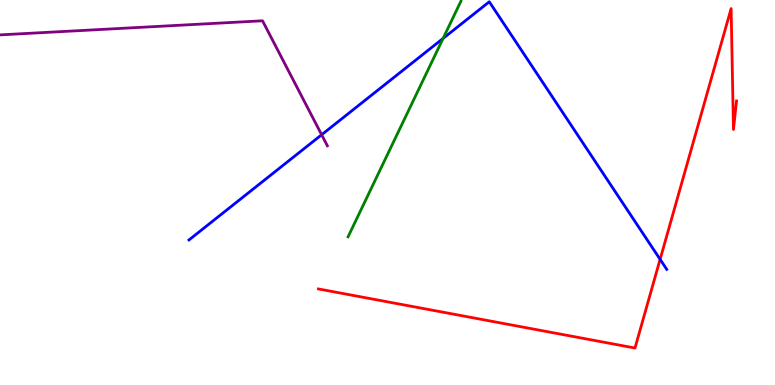[{'lines': ['blue', 'red'], 'intersections': [{'x': 8.52, 'y': 3.26}]}, {'lines': ['green', 'red'], 'intersections': []}, {'lines': ['purple', 'red'], 'intersections': []}, {'lines': ['blue', 'green'], 'intersections': [{'x': 5.72, 'y': 9.0}]}, {'lines': ['blue', 'purple'], 'intersections': [{'x': 4.15, 'y': 6.5}]}, {'lines': ['green', 'purple'], 'intersections': []}]